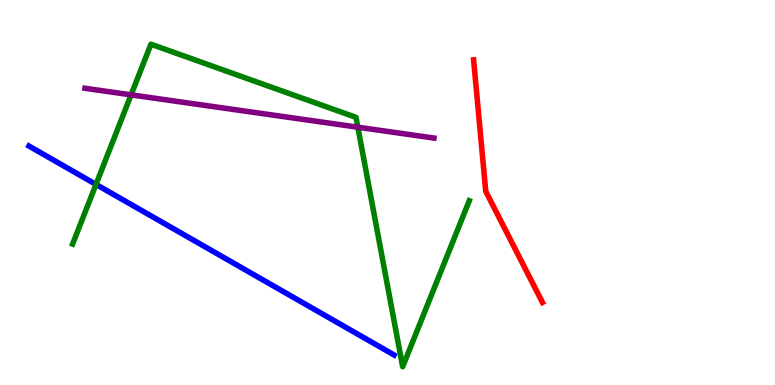[{'lines': ['blue', 'red'], 'intersections': []}, {'lines': ['green', 'red'], 'intersections': []}, {'lines': ['purple', 'red'], 'intersections': []}, {'lines': ['blue', 'green'], 'intersections': [{'x': 1.24, 'y': 5.21}]}, {'lines': ['blue', 'purple'], 'intersections': []}, {'lines': ['green', 'purple'], 'intersections': [{'x': 1.69, 'y': 7.54}, {'x': 4.62, 'y': 6.7}]}]